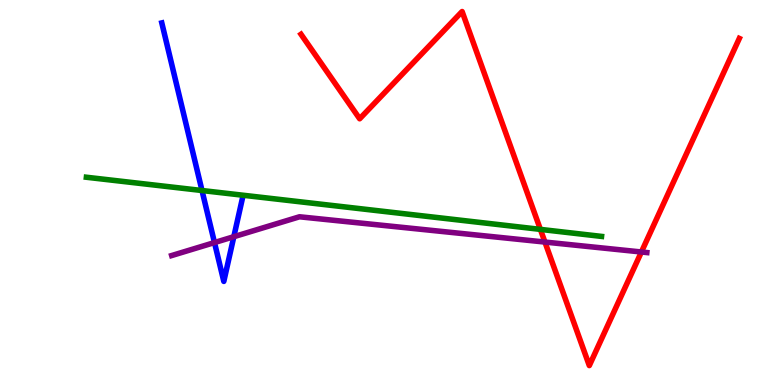[{'lines': ['blue', 'red'], 'intersections': []}, {'lines': ['green', 'red'], 'intersections': [{'x': 6.97, 'y': 4.04}]}, {'lines': ['purple', 'red'], 'intersections': [{'x': 7.03, 'y': 3.71}, {'x': 8.28, 'y': 3.45}]}, {'lines': ['blue', 'green'], 'intersections': [{'x': 2.61, 'y': 5.05}]}, {'lines': ['blue', 'purple'], 'intersections': [{'x': 2.77, 'y': 3.7}, {'x': 3.02, 'y': 3.85}]}, {'lines': ['green', 'purple'], 'intersections': []}]